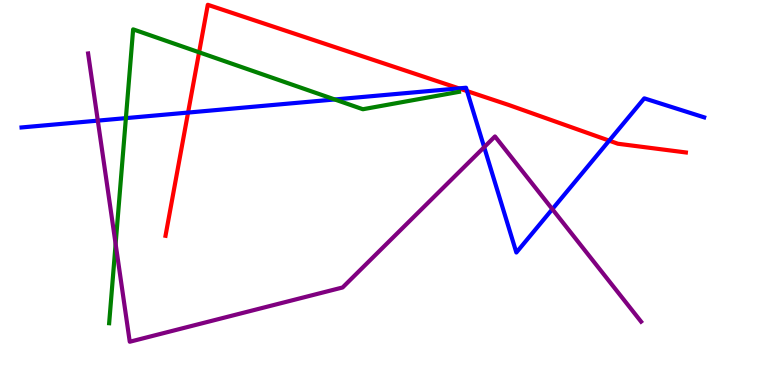[{'lines': ['blue', 'red'], 'intersections': [{'x': 2.43, 'y': 7.08}, {'x': 5.92, 'y': 7.7}, {'x': 6.03, 'y': 7.63}, {'x': 7.86, 'y': 6.35}]}, {'lines': ['green', 'red'], 'intersections': [{'x': 2.57, 'y': 8.64}]}, {'lines': ['purple', 'red'], 'intersections': []}, {'lines': ['blue', 'green'], 'intersections': [{'x': 1.62, 'y': 6.93}, {'x': 4.32, 'y': 7.42}]}, {'lines': ['blue', 'purple'], 'intersections': [{'x': 1.26, 'y': 6.87}, {'x': 6.25, 'y': 6.18}, {'x': 7.13, 'y': 4.57}]}, {'lines': ['green', 'purple'], 'intersections': [{'x': 1.49, 'y': 3.66}]}]